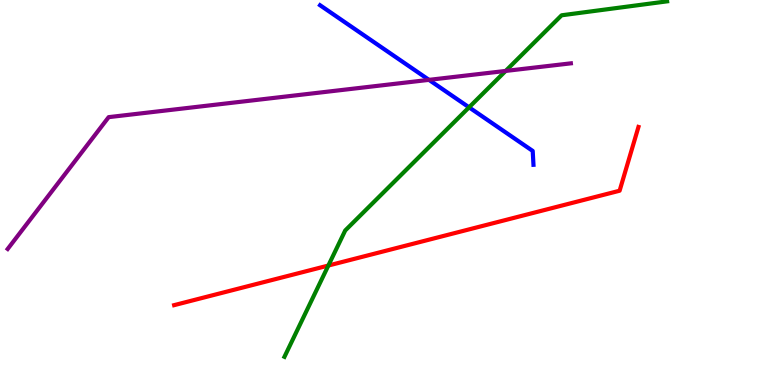[{'lines': ['blue', 'red'], 'intersections': []}, {'lines': ['green', 'red'], 'intersections': [{'x': 4.24, 'y': 3.1}]}, {'lines': ['purple', 'red'], 'intersections': []}, {'lines': ['blue', 'green'], 'intersections': [{'x': 6.05, 'y': 7.21}]}, {'lines': ['blue', 'purple'], 'intersections': [{'x': 5.54, 'y': 7.93}]}, {'lines': ['green', 'purple'], 'intersections': [{'x': 6.52, 'y': 8.16}]}]